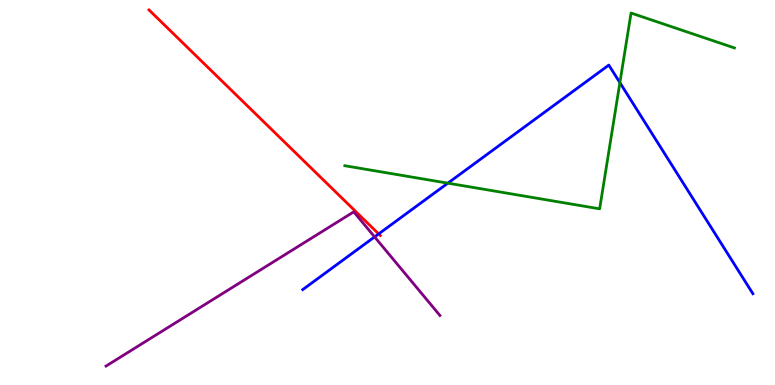[{'lines': ['blue', 'red'], 'intersections': [{'x': 4.89, 'y': 3.92}]}, {'lines': ['green', 'red'], 'intersections': []}, {'lines': ['purple', 'red'], 'intersections': []}, {'lines': ['blue', 'green'], 'intersections': [{'x': 5.78, 'y': 5.24}, {'x': 8.0, 'y': 7.85}]}, {'lines': ['blue', 'purple'], 'intersections': [{'x': 4.83, 'y': 3.85}]}, {'lines': ['green', 'purple'], 'intersections': []}]